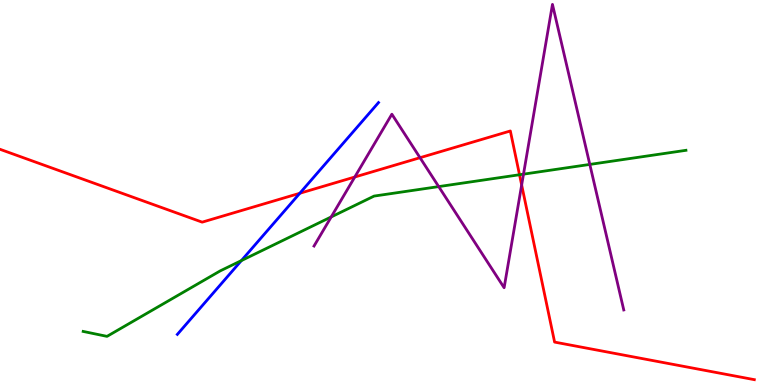[{'lines': ['blue', 'red'], 'intersections': [{'x': 3.87, 'y': 4.98}]}, {'lines': ['green', 'red'], 'intersections': [{'x': 6.7, 'y': 5.46}]}, {'lines': ['purple', 'red'], 'intersections': [{'x': 4.58, 'y': 5.4}, {'x': 5.42, 'y': 5.9}, {'x': 6.73, 'y': 5.2}]}, {'lines': ['blue', 'green'], 'intersections': [{'x': 3.11, 'y': 3.23}]}, {'lines': ['blue', 'purple'], 'intersections': []}, {'lines': ['green', 'purple'], 'intersections': [{'x': 4.27, 'y': 4.37}, {'x': 5.66, 'y': 5.15}, {'x': 6.75, 'y': 5.48}, {'x': 7.61, 'y': 5.73}]}]